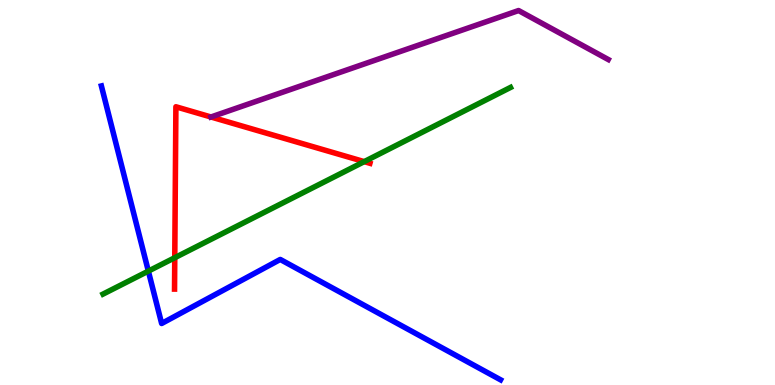[{'lines': ['blue', 'red'], 'intersections': []}, {'lines': ['green', 'red'], 'intersections': [{'x': 2.26, 'y': 3.31}, {'x': 4.7, 'y': 5.8}]}, {'lines': ['purple', 'red'], 'intersections': [{'x': 2.72, 'y': 6.96}]}, {'lines': ['blue', 'green'], 'intersections': [{'x': 1.91, 'y': 2.96}]}, {'lines': ['blue', 'purple'], 'intersections': []}, {'lines': ['green', 'purple'], 'intersections': []}]